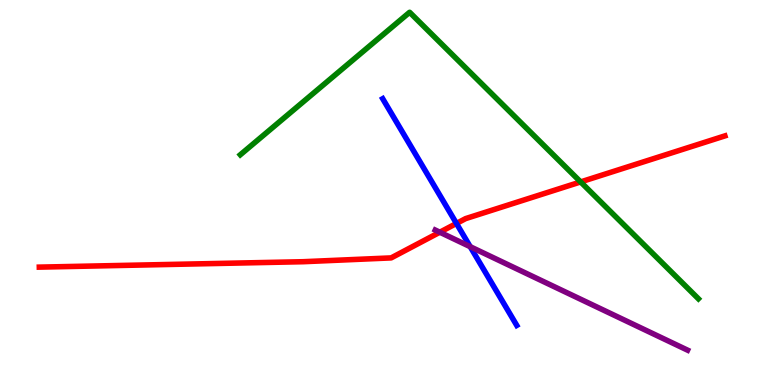[{'lines': ['blue', 'red'], 'intersections': [{'x': 5.89, 'y': 4.2}]}, {'lines': ['green', 'red'], 'intersections': [{'x': 7.49, 'y': 5.27}]}, {'lines': ['purple', 'red'], 'intersections': [{'x': 5.68, 'y': 3.97}]}, {'lines': ['blue', 'green'], 'intersections': []}, {'lines': ['blue', 'purple'], 'intersections': [{'x': 6.07, 'y': 3.59}]}, {'lines': ['green', 'purple'], 'intersections': []}]